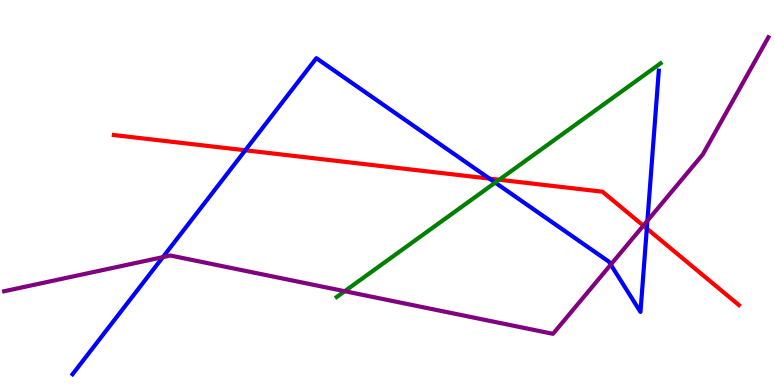[{'lines': ['blue', 'red'], 'intersections': [{'x': 3.17, 'y': 6.1}, {'x': 6.32, 'y': 5.36}, {'x': 8.35, 'y': 4.06}]}, {'lines': ['green', 'red'], 'intersections': [{'x': 6.44, 'y': 5.33}]}, {'lines': ['purple', 'red'], 'intersections': [{'x': 8.3, 'y': 4.14}]}, {'lines': ['blue', 'green'], 'intersections': [{'x': 6.39, 'y': 5.26}]}, {'lines': ['blue', 'purple'], 'intersections': [{'x': 2.1, 'y': 3.32}, {'x': 7.88, 'y': 3.13}, {'x': 8.35, 'y': 4.27}]}, {'lines': ['green', 'purple'], 'intersections': [{'x': 4.45, 'y': 2.44}]}]